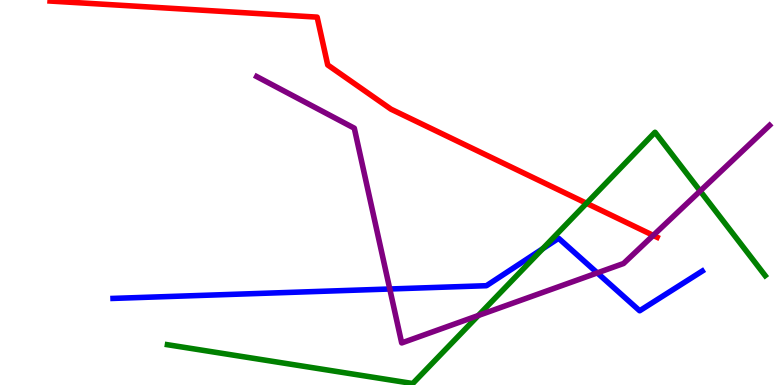[{'lines': ['blue', 'red'], 'intersections': []}, {'lines': ['green', 'red'], 'intersections': [{'x': 7.57, 'y': 4.72}]}, {'lines': ['purple', 'red'], 'intersections': [{'x': 8.43, 'y': 3.89}]}, {'lines': ['blue', 'green'], 'intersections': [{'x': 7.0, 'y': 3.54}]}, {'lines': ['blue', 'purple'], 'intersections': [{'x': 5.03, 'y': 2.49}, {'x': 7.71, 'y': 2.91}]}, {'lines': ['green', 'purple'], 'intersections': [{'x': 6.17, 'y': 1.81}, {'x': 9.03, 'y': 5.04}]}]